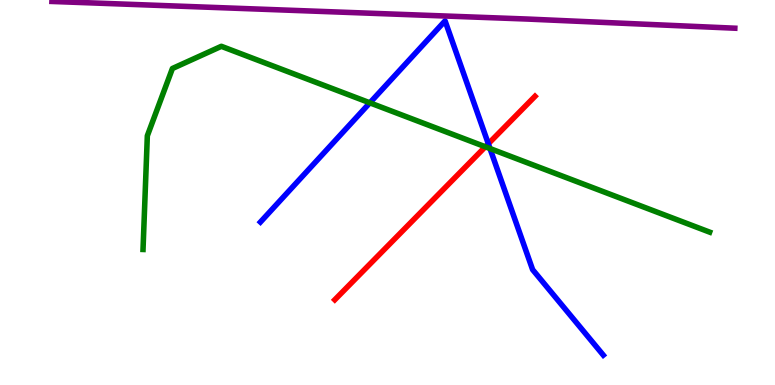[{'lines': ['blue', 'red'], 'intersections': [{'x': 6.3, 'y': 6.27}]}, {'lines': ['green', 'red'], 'intersections': [{'x': 6.26, 'y': 6.19}]}, {'lines': ['purple', 'red'], 'intersections': []}, {'lines': ['blue', 'green'], 'intersections': [{'x': 4.77, 'y': 7.33}, {'x': 6.32, 'y': 6.14}]}, {'lines': ['blue', 'purple'], 'intersections': []}, {'lines': ['green', 'purple'], 'intersections': []}]